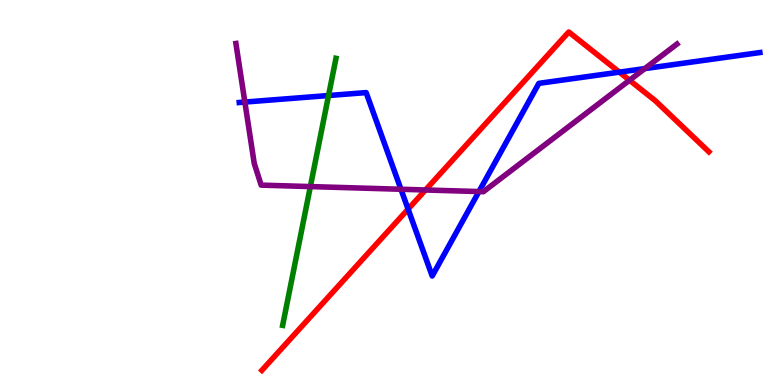[{'lines': ['blue', 'red'], 'intersections': [{'x': 5.27, 'y': 4.57}, {'x': 7.99, 'y': 8.13}]}, {'lines': ['green', 'red'], 'intersections': []}, {'lines': ['purple', 'red'], 'intersections': [{'x': 5.49, 'y': 5.07}, {'x': 8.12, 'y': 7.92}]}, {'lines': ['blue', 'green'], 'intersections': [{'x': 4.24, 'y': 7.52}]}, {'lines': ['blue', 'purple'], 'intersections': [{'x': 3.16, 'y': 7.35}, {'x': 5.17, 'y': 5.08}, {'x': 6.18, 'y': 5.02}, {'x': 8.32, 'y': 8.22}]}, {'lines': ['green', 'purple'], 'intersections': [{'x': 4.0, 'y': 5.15}]}]